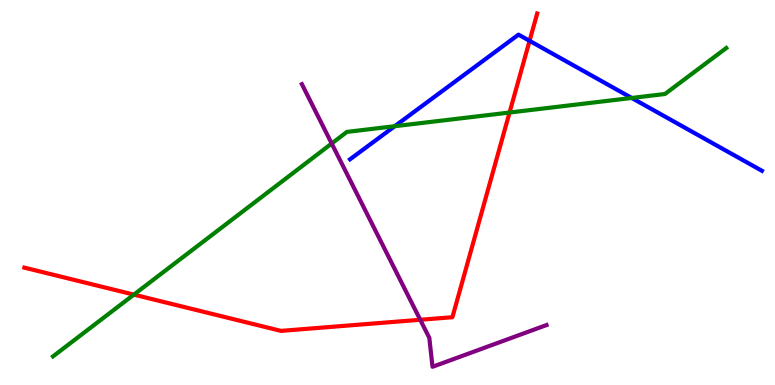[{'lines': ['blue', 'red'], 'intersections': [{'x': 6.83, 'y': 8.94}]}, {'lines': ['green', 'red'], 'intersections': [{'x': 1.73, 'y': 2.35}, {'x': 6.57, 'y': 7.08}]}, {'lines': ['purple', 'red'], 'intersections': [{'x': 5.42, 'y': 1.69}]}, {'lines': ['blue', 'green'], 'intersections': [{'x': 5.09, 'y': 6.72}, {'x': 8.15, 'y': 7.46}]}, {'lines': ['blue', 'purple'], 'intersections': []}, {'lines': ['green', 'purple'], 'intersections': [{'x': 4.28, 'y': 6.27}]}]